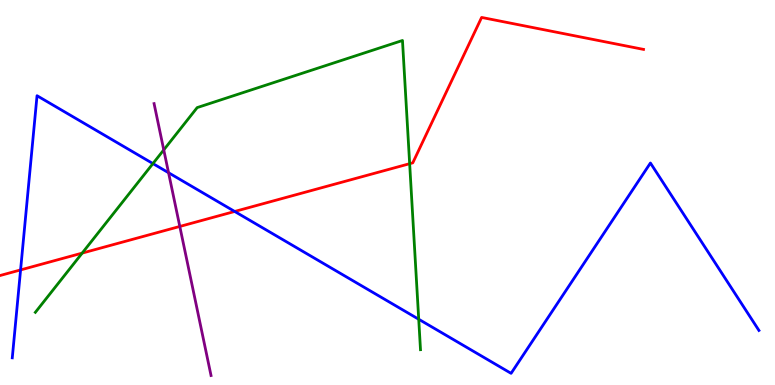[{'lines': ['blue', 'red'], 'intersections': [{'x': 0.266, 'y': 2.99}, {'x': 3.03, 'y': 4.51}]}, {'lines': ['green', 'red'], 'intersections': [{'x': 1.06, 'y': 3.43}, {'x': 5.29, 'y': 5.75}]}, {'lines': ['purple', 'red'], 'intersections': [{'x': 2.32, 'y': 4.12}]}, {'lines': ['blue', 'green'], 'intersections': [{'x': 1.97, 'y': 5.75}, {'x': 5.4, 'y': 1.71}]}, {'lines': ['blue', 'purple'], 'intersections': [{'x': 2.17, 'y': 5.51}]}, {'lines': ['green', 'purple'], 'intersections': [{'x': 2.11, 'y': 6.11}]}]